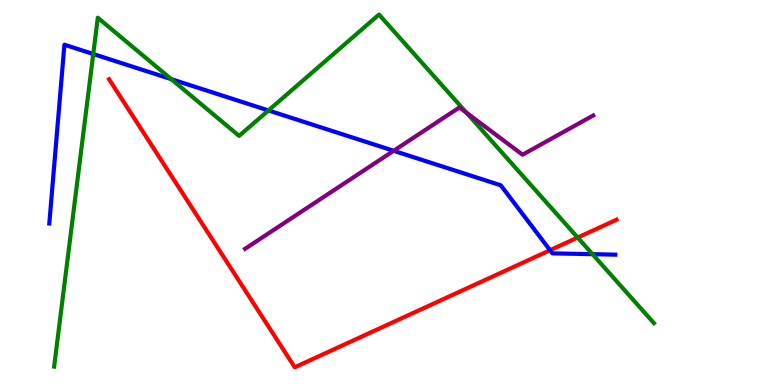[{'lines': ['blue', 'red'], 'intersections': [{'x': 7.1, 'y': 3.5}]}, {'lines': ['green', 'red'], 'intersections': [{'x': 7.45, 'y': 3.83}]}, {'lines': ['purple', 'red'], 'intersections': []}, {'lines': ['blue', 'green'], 'intersections': [{'x': 1.2, 'y': 8.6}, {'x': 2.21, 'y': 7.94}, {'x': 3.46, 'y': 7.13}, {'x': 7.65, 'y': 3.4}]}, {'lines': ['blue', 'purple'], 'intersections': [{'x': 5.08, 'y': 6.08}]}, {'lines': ['green', 'purple'], 'intersections': [{'x': 6.02, 'y': 7.07}]}]